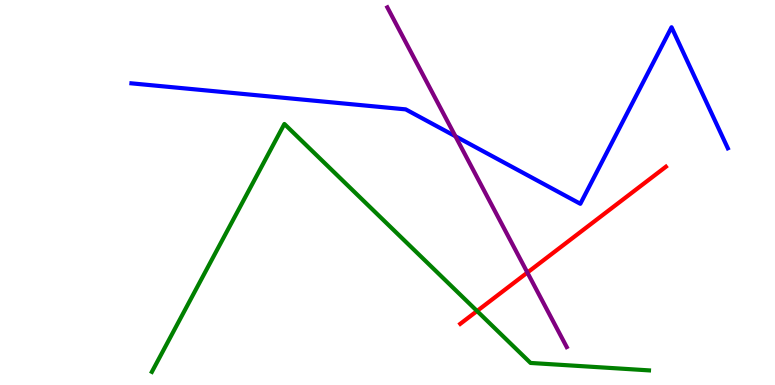[{'lines': ['blue', 'red'], 'intersections': []}, {'lines': ['green', 'red'], 'intersections': [{'x': 6.16, 'y': 1.92}]}, {'lines': ['purple', 'red'], 'intersections': [{'x': 6.8, 'y': 2.92}]}, {'lines': ['blue', 'green'], 'intersections': []}, {'lines': ['blue', 'purple'], 'intersections': [{'x': 5.88, 'y': 6.46}]}, {'lines': ['green', 'purple'], 'intersections': []}]